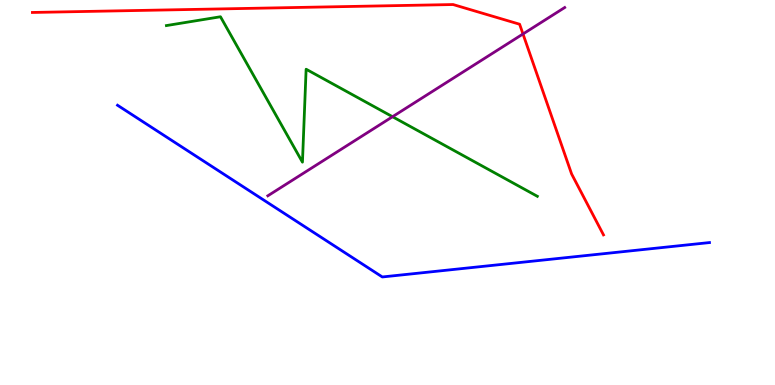[{'lines': ['blue', 'red'], 'intersections': []}, {'lines': ['green', 'red'], 'intersections': []}, {'lines': ['purple', 'red'], 'intersections': [{'x': 6.75, 'y': 9.12}]}, {'lines': ['blue', 'green'], 'intersections': []}, {'lines': ['blue', 'purple'], 'intersections': []}, {'lines': ['green', 'purple'], 'intersections': [{'x': 5.06, 'y': 6.97}]}]